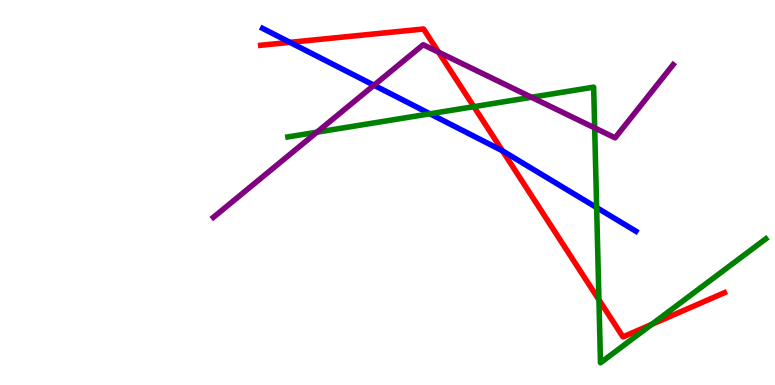[{'lines': ['blue', 'red'], 'intersections': [{'x': 3.74, 'y': 8.9}, {'x': 6.48, 'y': 6.08}]}, {'lines': ['green', 'red'], 'intersections': [{'x': 6.11, 'y': 7.23}, {'x': 7.73, 'y': 2.21}, {'x': 8.41, 'y': 1.57}]}, {'lines': ['purple', 'red'], 'intersections': [{'x': 5.66, 'y': 8.64}]}, {'lines': ['blue', 'green'], 'intersections': [{'x': 5.55, 'y': 7.04}, {'x': 7.7, 'y': 4.61}]}, {'lines': ['blue', 'purple'], 'intersections': [{'x': 4.83, 'y': 7.79}]}, {'lines': ['green', 'purple'], 'intersections': [{'x': 4.09, 'y': 6.57}, {'x': 6.86, 'y': 7.47}, {'x': 7.67, 'y': 6.68}]}]